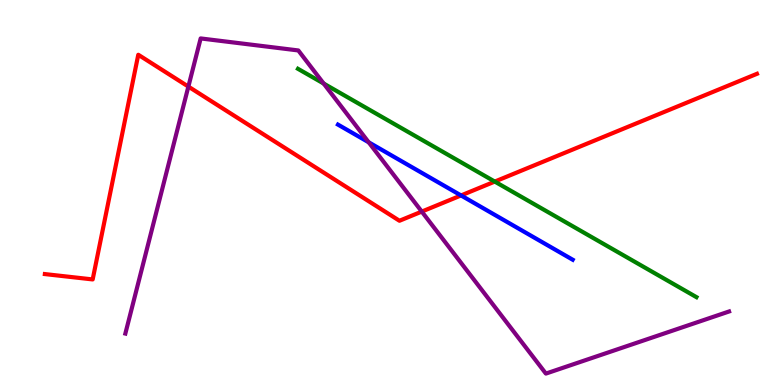[{'lines': ['blue', 'red'], 'intersections': [{'x': 5.95, 'y': 4.92}]}, {'lines': ['green', 'red'], 'intersections': [{'x': 6.38, 'y': 5.28}]}, {'lines': ['purple', 'red'], 'intersections': [{'x': 2.43, 'y': 7.75}, {'x': 5.44, 'y': 4.5}]}, {'lines': ['blue', 'green'], 'intersections': []}, {'lines': ['blue', 'purple'], 'intersections': [{'x': 4.76, 'y': 6.3}]}, {'lines': ['green', 'purple'], 'intersections': [{'x': 4.18, 'y': 7.83}]}]